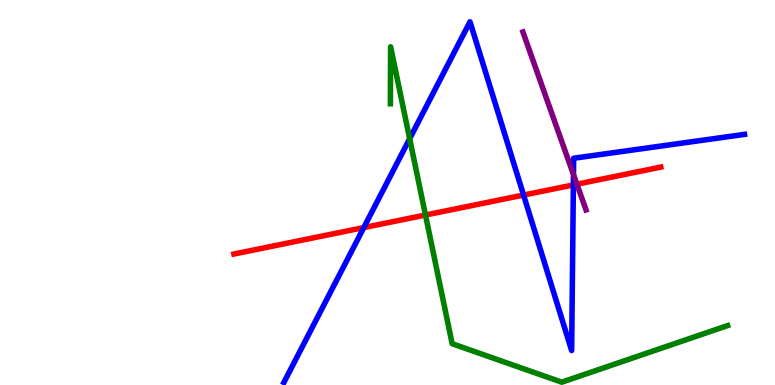[{'lines': ['blue', 'red'], 'intersections': [{'x': 4.69, 'y': 4.09}, {'x': 6.76, 'y': 4.93}, {'x': 7.4, 'y': 5.2}]}, {'lines': ['green', 'red'], 'intersections': [{'x': 5.49, 'y': 4.42}]}, {'lines': ['purple', 'red'], 'intersections': [{'x': 7.44, 'y': 5.22}]}, {'lines': ['blue', 'green'], 'intersections': [{'x': 5.29, 'y': 6.4}]}, {'lines': ['blue', 'purple'], 'intersections': [{'x': 7.4, 'y': 5.47}]}, {'lines': ['green', 'purple'], 'intersections': []}]